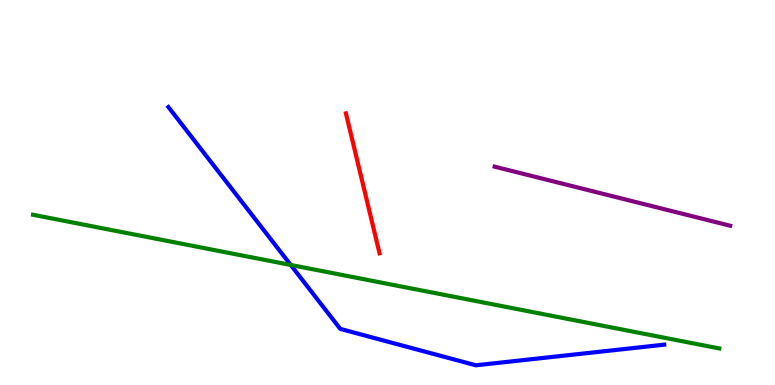[{'lines': ['blue', 'red'], 'intersections': []}, {'lines': ['green', 'red'], 'intersections': []}, {'lines': ['purple', 'red'], 'intersections': []}, {'lines': ['blue', 'green'], 'intersections': [{'x': 3.75, 'y': 3.12}]}, {'lines': ['blue', 'purple'], 'intersections': []}, {'lines': ['green', 'purple'], 'intersections': []}]